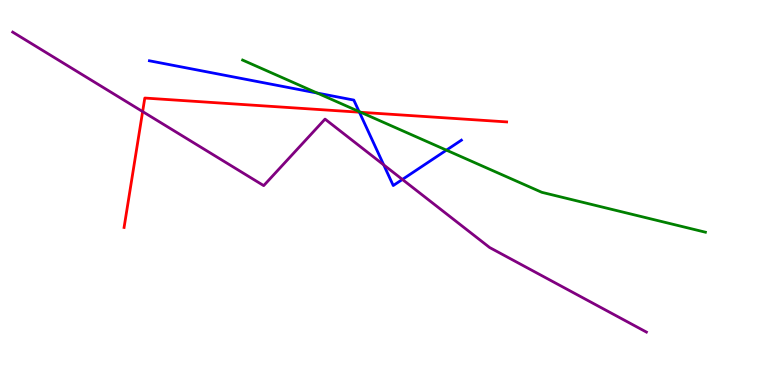[{'lines': ['blue', 'red'], 'intersections': [{'x': 4.64, 'y': 7.09}]}, {'lines': ['green', 'red'], 'intersections': [{'x': 4.65, 'y': 7.08}]}, {'lines': ['purple', 'red'], 'intersections': [{'x': 1.84, 'y': 7.1}]}, {'lines': ['blue', 'green'], 'intersections': [{'x': 4.09, 'y': 7.58}, {'x': 4.63, 'y': 7.1}, {'x': 5.76, 'y': 6.1}]}, {'lines': ['blue', 'purple'], 'intersections': [{'x': 4.95, 'y': 5.72}, {'x': 5.19, 'y': 5.34}]}, {'lines': ['green', 'purple'], 'intersections': []}]